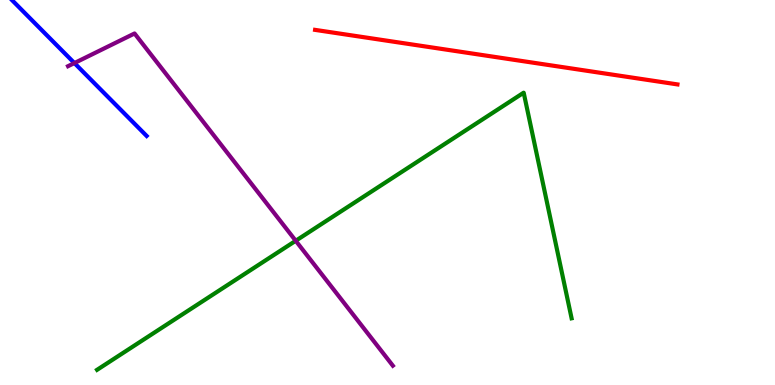[{'lines': ['blue', 'red'], 'intersections': []}, {'lines': ['green', 'red'], 'intersections': []}, {'lines': ['purple', 'red'], 'intersections': []}, {'lines': ['blue', 'green'], 'intersections': []}, {'lines': ['blue', 'purple'], 'intersections': [{'x': 0.96, 'y': 8.36}]}, {'lines': ['green', 'purple'], 'intersections': [{'x': 3.82, 'y': 3.75}]}]